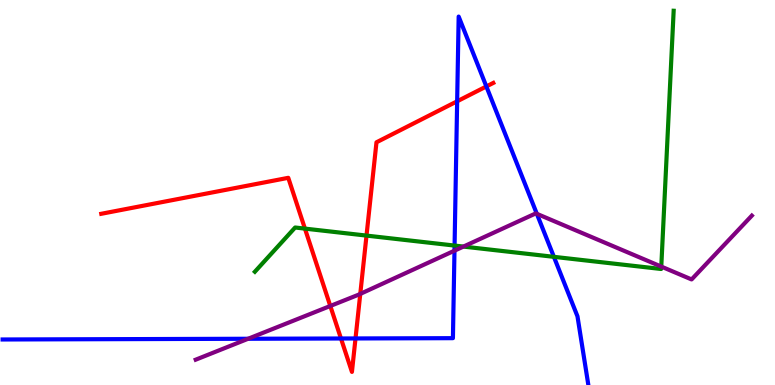[{'lines': ['blue', 'red'], 'intersections': [{'x': 4.4, 'y': 1.21}, {'x': 4.59, 'y': 1.21}, {'x': 5.9, 'y': 7.37}, {'x': 6.28, 'y': 7.75}]}, {'lines': ['green', 'red'], 'intersections': [{'x': 3.93, 'y': 4.06}, {'x': 4.73, 'y': 3.88}]}, {'lines': ['purple', 'red'], 'intersections': [{'x': 4.26, 'y': 2.05}, {'x': 4.65, 'y': 2.37}]}, {'lines': ['blue', 'green'], 'intersections': [{'x': 5.87, 'y': 3.62}, {'x': 7.15, 'y': 3.33}]}, {'lines': ['blue', 'purple'], 'intersections': [{'x': 3.2, 'y': 1.2}, {'x': 5.86, 'y': 3.49}, {'x': 6.93, 'y': 4.45}]}, {'lines': ['green', 'purple'], 'intersections': [{'x': 5.98, 'y': 3.6}, {'x': 8.53, 'y': 3.08}]}]